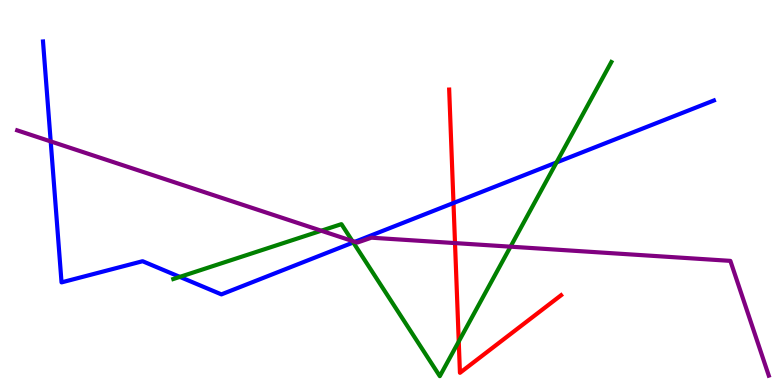[{'lines': ['blue', 'red'], 'intersections': [{'x': 5.85, 'y': 4.73}]}, {'lines': ['green', 'red'], 'intersections': [{'x': 5.92, 'y': 1.13}]}, {'lines': ['purple', 'red'], 'intersections': [{'x': 5.87, 'y': 3.69}]}, {'lines': ['blue', 'green'], 'intersections': [{'x': 2.32, 'y': 2.81}, {'x': 4.56, 'y': 3.7}, {'x': 7.18, 'y': 5.78}]}, {'lines': ['blue', 'purple'], 'intersections': [{'x': 0.654, 'y': 6.33}, {'x': 4.58, 'y': 3.72}]}, {'lines': ['green', 'purple'], 'intersections': [{'x': 4.15, 'y': 4.01}, {'x': 4.55, 'y': 3.74}, {'x': 6.59, 'y': 3.59}]}]